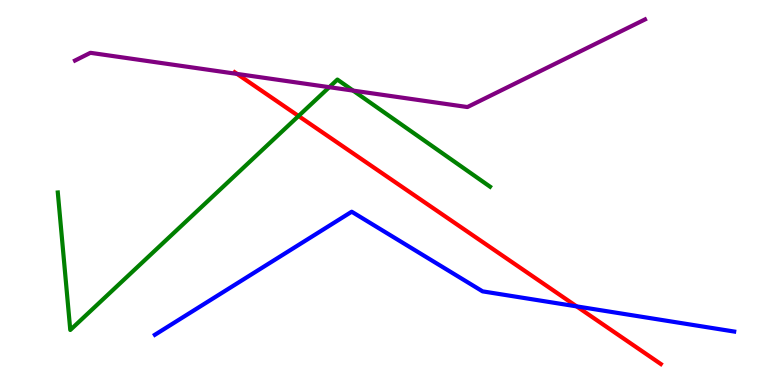[{'lines': ['blue', 'red'], 'intersections': [{'x': 7.44, 'y': 2.04}]}, {'lines': ['green', 'red'], 'intersections': [{'x': 3.85, 'y': 6.99}]}, {'lines': ['purple', 'red'], 'intersections': [{'x': 3.06, 'y': 8.08}]}, {'lines': ['blue', 'green'], 'intersections': []}, {'lines': ['blue', 'purple'], 'intersections': []}, {'lines': ['green', 'purple'], 'intersections': [{'x': 4.25, 'y': 7.74}, {'x': 4.56, 'y': 7.65}]}]